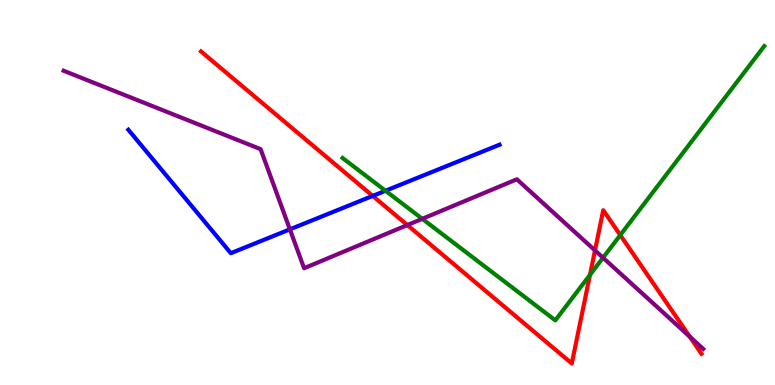[{'lines': ['blue', 'red'], 'intersections': [{'x': 4.81, 'y': 4.91}]}, {'lines': ['green', 'red'], 'intersections': [{'x': 7.61, 'y': 2.86}, {'x': 8.0, 'y': 3.89}]}, {'lines': ['purple', 'red'], 'intersections': [{'x': 5.26, 'y': 4.15}, {'x': 7.68, 'y': 3.5}, {'x': 8.9, 'y': 1.26}]}, {'lines': ['blue', 'green'], 'intersections': [{'x': 4.97, 'y': 5.05}]}, {'lines': ['blue', 'purple'], 'intersections': [{'x': 3.74, 'y': 4.04}]}, {'lines': ['green', 'purple'], 'intersections': [{'x': 5.45, 'y': 4.32}, {'x': 7.78, 'y': 3.31}]}]